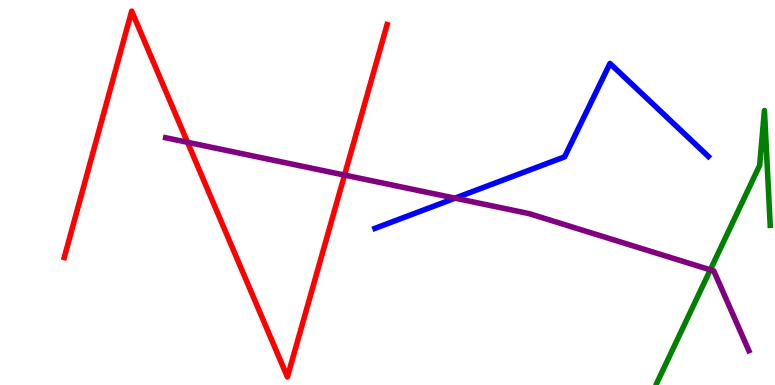[{'lines': ['blue', 'red'], 'intersections': []}, {'lines': ['green', 'red'], 'intersections': []}, {'lines': ['purple', 'red'], 'intersections': [{'x': 2.42, 'y': 6.3}, {'x': 4.45, 'y': 5.45}]}, {'lines': ['blue', 'green'], 'intersections': []}, {'lines': ['blue', 'purple'], 'intersections': [{'x': 5.87, 'y': 4.85}]}, {'lines': ['green', 'purple'], 'intersections': [{'x': 9.17, 'y': 2.99}]}]